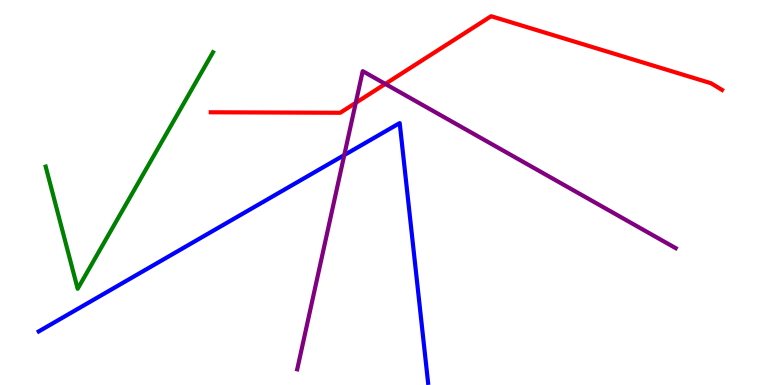[{'lines': ['blue', 'red'], 'intersections': []}, {'lines': ['green', 'red'], 'intersections': []}, {'lines': ['purple', 'red'], 'intersections': [{'x': 4.59, 'y': 7.33}, {'x': 4.97, 'y': 7.82}]}, {'lines': ['blue', 'green'], 'intersections': []}, {'lines': ['blue', 'purple'], 'intersections': [{'x': 4.44, 'y': 5.97}]}, {'lines': ['green', 'purple'], 'intersections': []}]